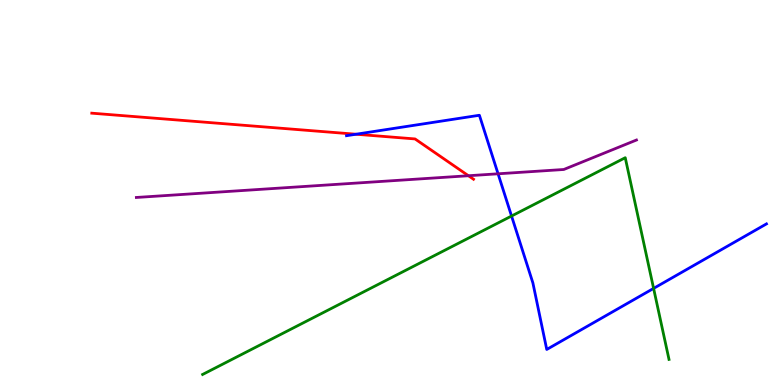[{'lines': ['blue', 'red'], 'intersections': [{'x': 4.59, 'y': 6.51}]}, {'lines': ['green', 'red'], 'intersections': []}, {'lines': ['purple', 'red'], 'intersections': [{'x': 6.04, 'y': 5.44}]}, {'lines': ['blue', 'green'], 'intersections': [{'x': 6.6, 'y': 4.39}, {'x': 8.43, 'y': 2.51}]}, {'lines': ['blue', 'purple'], 'intersections': [{'x': 6.43, 'y': 5.49}]}, {'lines': ['green', 'purple'], 'intersections': []}]